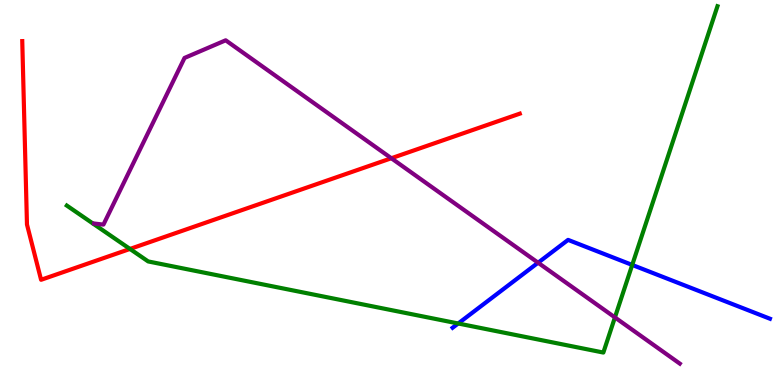[{'lines': ['blue', 'red'], 'intersections': []}, {'lines': ['green', 'red'], 'intersections': [{'x': 1.68, 'y': 3.53}]}, {'lines': ['purple', 'red'], 'intersections': [{'x': 5.05, 'y': 5.89}]}, {'lines': ['blue', 'green'], 'intersections': [{'x': 5.91, 'y': 1.6}, {'x': 8.16, 'y': 3.12}]}, {'lines': ['blue', 'purple'], 'intersections': [{'x': 6.94, 'y': 3.18}]}, {'lines': ['green', 'purple'], 'intersections': [{'x': 7.93, 'y': 1.76}]}]